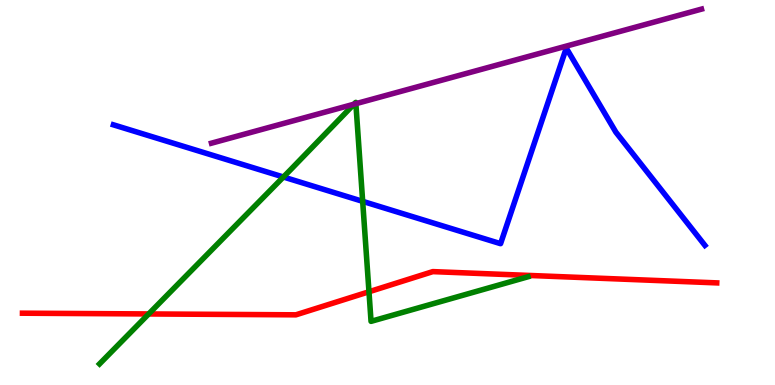[{'lines': ['blue', 'red'], 'intersections': []}, {'lines': ['green', 'red'], 'intersections': [{'x': 1.92, 'y': 1.85}, {'x': 4.76, 'y': 2.42}]}, {'lines': ['purple', 'red'], 'intersections': []}, {'lines': ['blue', 'green'], 'intersections': [{'x': 3.66, 'y': 5.4}, {'x': 4.68, 'y': 4.77}]}, {'lines': ['blue', 'purple'], 'intersections': []}, {'lines': ['green', 'purple'], 'intersections': [{'x': 4.57, 'y': 7.29}, {'x': 4.59, 'y': 7.31}]}]